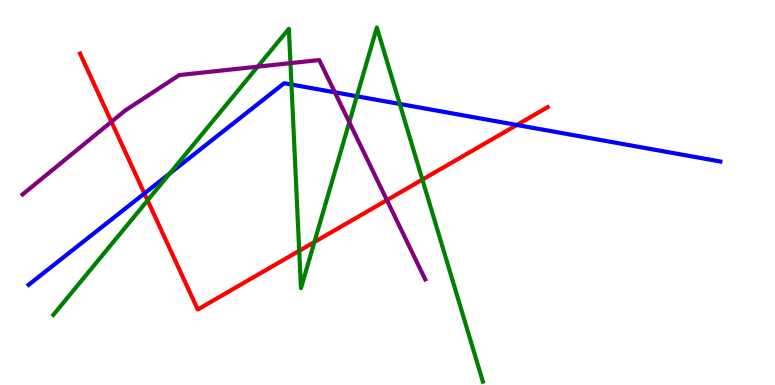[{'lines': ['blue', 'red'], 'intersections': [{'x': 1.86, 'y': 4.97}, {'x': 6.67, 'y': 6.75}]}, {'lines': ['green', 'red'], 'intersections': [{'x': 1.9, 'y': 4.8}, {'x': 3.86, 'y': 3.49}, {'x': 4.06, 'y': 3.71}, {'x': 5.45, 'y': 5.34}]}, {'lines': ['purple', 'red'], 'intersections': [{'x': 1.44, 'y': 6.84}, {'x': 4.99, 'y': 4.8}]}, {'lines': ['blue', 'green'], 'intersections': [{'x': 2.19, 'y': 5.49}, {'x': 3.76, 'y': 7.8}, {'x': 4.6, 'y': 7.5}, {'x': 5.16, 'y': 7.3}]}, {'lines': ['blue', 'purple'], 'intersections': [{'x': 4.32, 'y': 7.6}]}, {'lines': ['green', 'purple'], 'intersections': [{'x': 3.32, 'y': 8.27}, {'x': 3.75, 'y': 8.36}, {'x': 4.51, 'y': 6.83}]}]